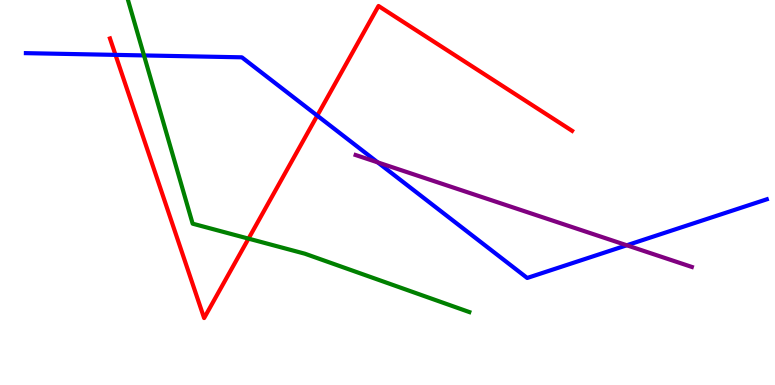[{'lines': ['blue', 'red'], 'intersections': [{'x': 1.49, 'y': 8.57}, {'x': 4.09, 'y': 7.0}]}, {'lines': ['green', 'red'], 'intersections': [{'x': 3.21, 'y': 3.8}]}, {'lines': ['purple', 'red'], 'intersections': []}, {'lines': ['blue', 'green'], 'intersections': [{'x': 1.86, 'y': 8.56}]}, {'lines': ['blue', 'purple'], 'intersections': [{'x': 4.87, 'y': 5.78}, {'x': 8.09, 'y': 3.63}]}, {'lines': ['green', 'purple'], 'intersections': []}]